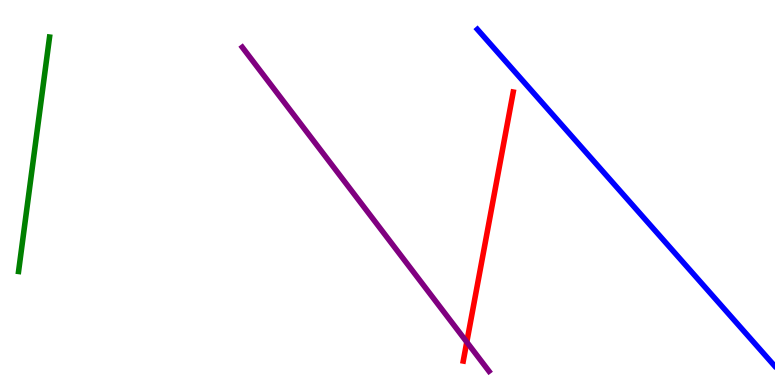[{'lines': ['blue', 'red'], 'intersections': []}, {'lines': ['green', 'red'], 'intersections': []}, {'lines': ['purple', 'red'], 'intersections': [{'x': 6.02, 'y': 1.12}]}, {'lines': ['blue', 'green'], 'intersections': []}, {'lines': ['blue', 'purple'], 'intersections': []}, {'lines': ['green', 'purple'], 'intersections': []}]